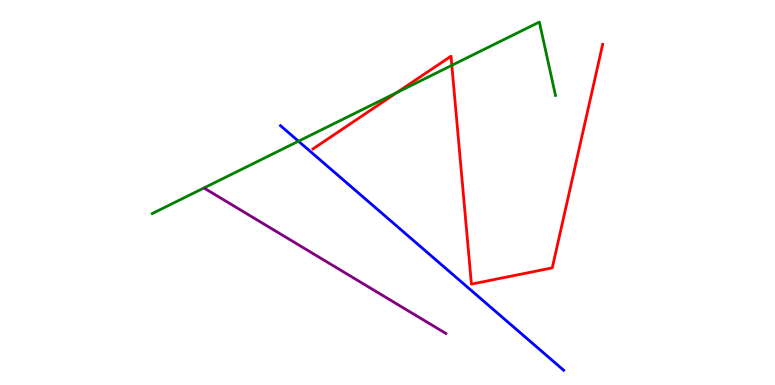[{'lines': ['blue', 'red'], 'intersections': []}, {'lines': ['green', 'red'], 'intersections': [{'x': 5.12, 'y': 7.6}, {'x': 5.83, 'y': 8.3}]}, {'lines': ['purple', 'red'], 'intersections': []}, {'lines': ['blue', 'green'], 'intersections': [{'x': 3.85, 'y': 6.33}]}, {'lines': ['blue', 'purple'], 'intersections': []}, {'lines': ['green', 'purple'], 'intersections': []}]